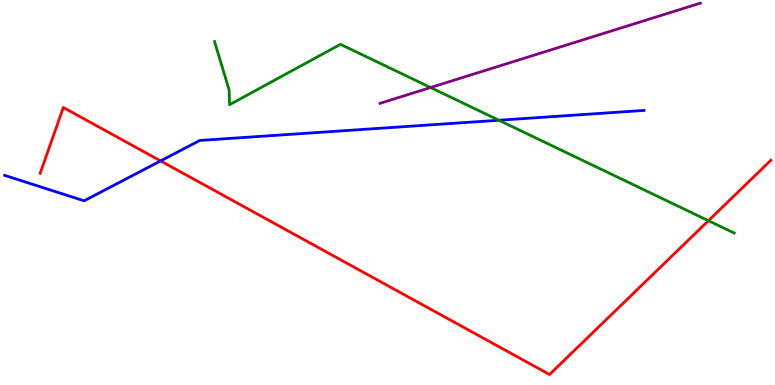[{'lines': ['blue', 'red'], 'intersections': [{'x': 2.07, 'y': 5.82}]}, {'lines': ['green', 'red'], 'intersections': [{'x': 9.14, 'y': 4.27}]}, {'lines': ['purple', 'red'], 'intersections': []}, {'lines': ['blue', 'green'], 'intersections': [{'x': 6.44, 'y': 6.88}]}, {'lines': ['blue', 'purple'], 'intersections': []}, {'lines': ['green', 'purple'], 'intersections': [{'x': 5.56, 'y': 7.73}]}]